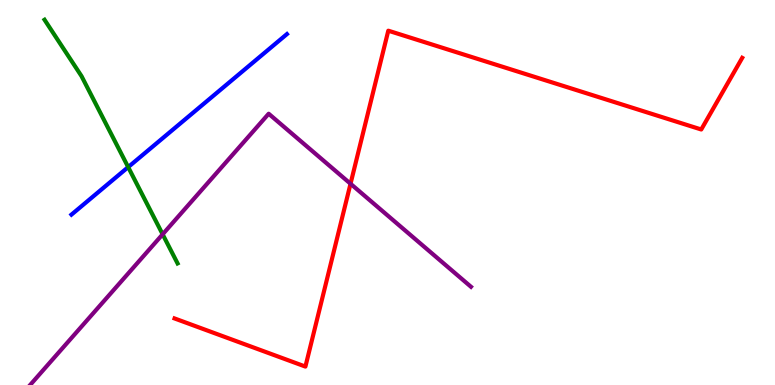[{'lines': ['blue', 'red'], 'intersections': []}, {'lines': ['green', 'red'], 'intersections': []}, {'lines': ['purple', 'red'], 'intersections': [{'x': 4.52, 'y': 5.23}]}, {'lines': ['blue', 'green'], 'intersections': [{'x': 1.65, 'y': 5.66}]}, {'lines': ['blue', 'purple'], 'intersections': []}, {'lines': ['green', 'purple'], 'intersections': [{'x': 2.1, 'y': 3.91}]}]